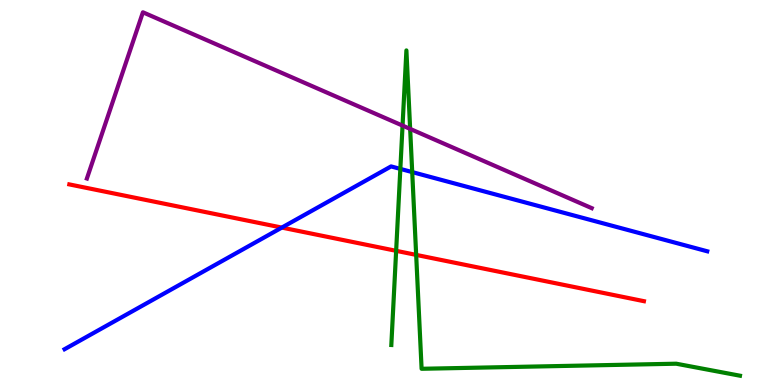[{'lines': ['blue', 'red'], 'intersections': [{'x': 3.64, 'y': 4.09}]}, {'lines': ['green', 'red'], 'intersections': [{'x': 5.11, 'y': 3.49}, {'x': 5.37, 'y': 3.38}]}, {'lines': ['purple', 'red'], 'intersections': []}, {'lines': ['blue', 'green'], 'intersections': [{'x': 5.17, 'y': 5.61}, {'x': 5.32, 'y': 5.53}]}, {'lines': ['blue', 'purple'], 'intersections': []}, {'lines': ['green', 'purple'], 'intersections': [{'x': 5.19, 'y': 6.74}, {'x': 5.29, 'y': 6.65}]}]